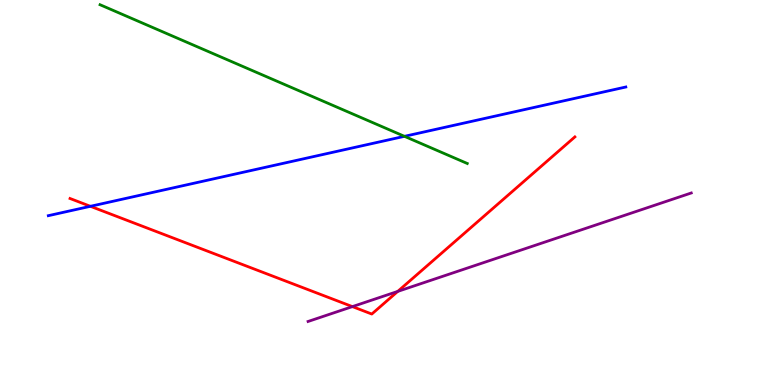[{'lines': ['blue', 'red'], 'intersections': [{'x': 1.17, 'y': 4.64}]}, {'lines': ['green', 'red'], 'intersections': []}, {'lines': ['purple', 'red'], 'intersections': [{'x': 4.55, 'y': 2.04}, {'x': 5.13, 'y': 2.43}]}, {'lines': ['blue', 'green'], 'intersections': [{'x': 5.22, 'y': 6.46}]}, {'lines': ['blue', 'purple'], 'intersections': []}, {'lines': ['green', 'purple'], 'intersections': []}]